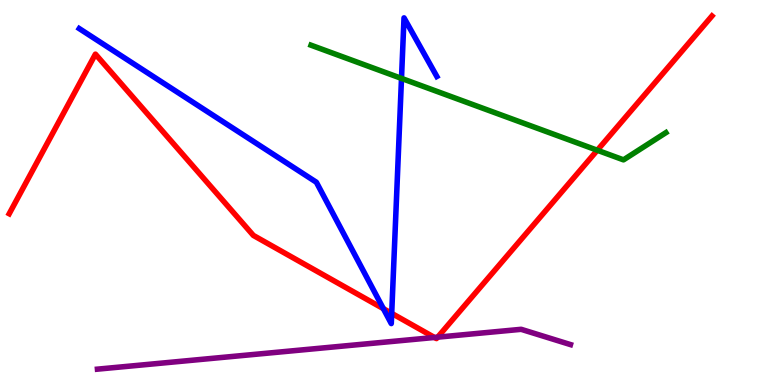[{'lines': ['blue', 'red'], 'intersections': [{'x': 4.95, 'y': 1.98}, {'x': 5.05, 'y': 1.86}]}, {'lines': ['green', 'red'], 'intersections': [{'x': 7.71, 'y': 6.1}]}, {'lines': ['purple', 'red'], 'intersections': [{'x': 5.61, 'y': 1.23}, {'x': 5.65, 'y': 1.24}]}, {'lines': ['blue', 'green'], 'intersections': [{'x': 5.18, 'y': 7.96}]}, {'lines': ['blue', 'purple'], 'intersections': []}, {'lines': ['green', 'purple'], 'intersections': []}]